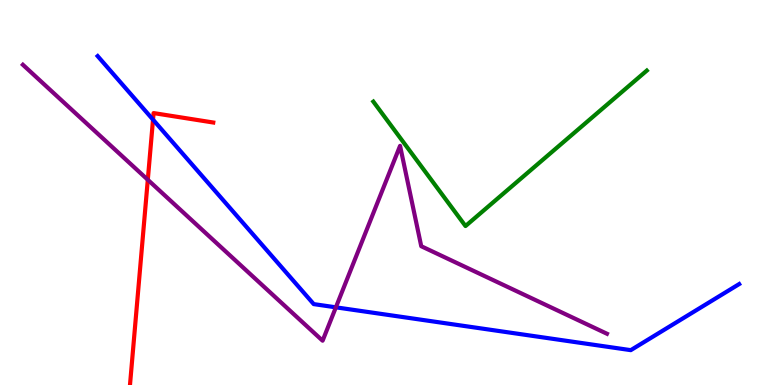[{'lines': ['blue', 'red'], 'intersections': [{'x': 1.97, 'y': 6.89}]}, {'lines': ['green', 'red'], 'intersections': []}, {'lines': ['purple', 'red'], 'intersections': [{'x': 1.91, 'y': 5.33}]}, {'lines': ['blue', 'green'], 'intersections': []}, {'lines': ['blue', 'purple'], 'intersections': [{'x': 4.33, 'y': 2.02}]}, {'lines': ['green', 'purple'], 'intersections': []}]